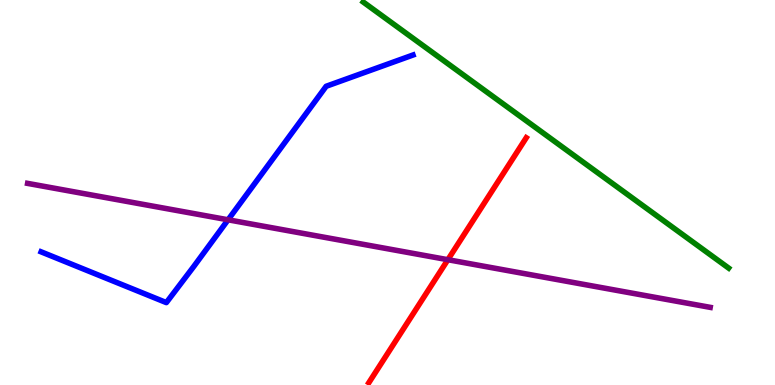[{'lines': ['blue', 'red'], 'intersections': []}, {'lines': ['green', 'red'], 'intersections': []}, {'lines': ['purple', 'red'], 'intersections': [{'x': 5.78, 'y': 3.25}]}, {'lines': ['blue', 'green'], 'intersections': []}, {'lines': ['blue', 'purple'], 'intersections': [{'x': 2.94, 'y': 4.29}]}, {'lines': ['green', 'purple'], 'intersections': []}]